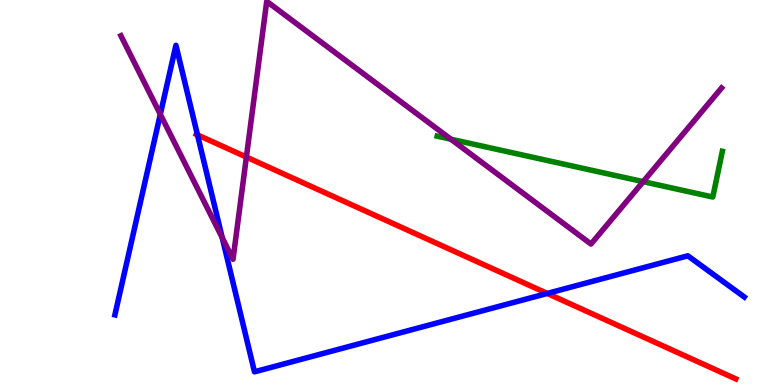[{'lines': ['blue', 'red'], 'intersections': [{'x': 2.55, 'y': 6.5}, {'x': 7.06, 'y': 2.38}]}, {'lines': ['green', 'red'], 'intersections': []}, {'lines': ['purple', 'red'], 'intersections': [{'x': 3.18, 'y': 5.92}]}, {'lines': ['blue', 'green'], 'intersections': []}, {'lines': ['blue', 'purple'], 'intersections': [{'x': 2.07, 'y': 7.03}, {'x': 2.87, 'y': 3.83}]}, {'lines': ['green', 'purple'], 'intersections': [{'x': 5.82, 'y': 6.38}, {'x': 8.3, 'y': 5.28}]}]